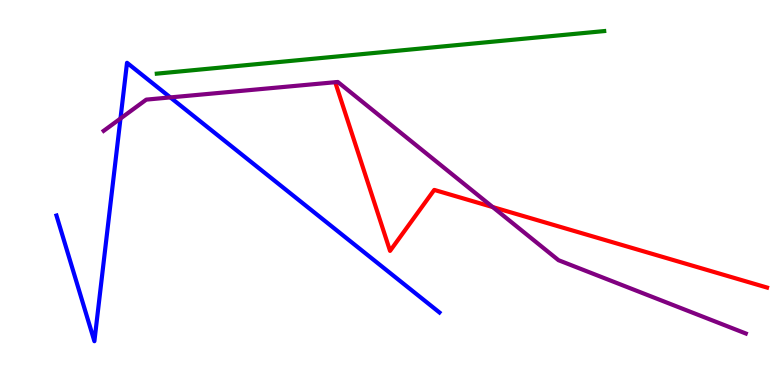[{'lines': ['blue', 'red'], 'intersections': []}, {'lines': ['green', 'red'], 'intersections': []}, {'lines': ['purple', 'red'], 'intersections': [{'x': 6.36, 'y': 4.62}]}, {'lines': ['blue', 'green'], 'intersections': []}, {'lines': ['blue', 'purple'], 'intersections': [{'x': 1.55, 'y': 6.92}, {'x': 2.2, 'y': 7.47}]}, {'lines': ['green', 'purple'], 'intersections': []}]